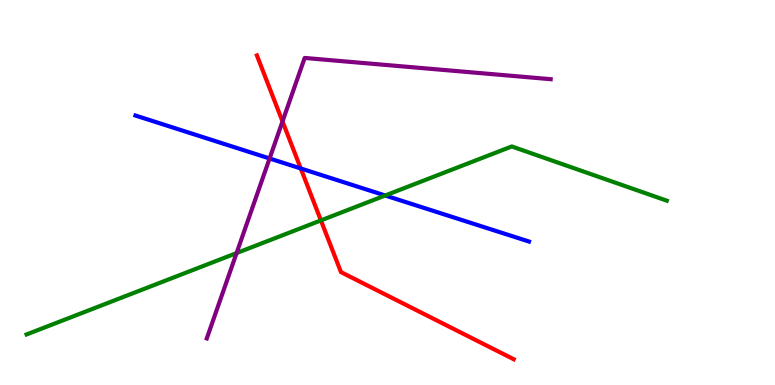[{'lines': ['blue', 'red'], 'intersections': [{'x': 3.88, 'y': 5.62}]}, {'lines': ['green', 'red'], 'intersections': [{'x': 4.14, 'y': 4.28}]}, {'lines': ['purple', 'red'], 'intersections': [{'x': 3.65, 'y': 6.85}]}, {'lines': ['blue', 'green'], 'intersections': [{'x': 4.97, 'y': 4.92}]}, {'lines': ['blue', 'purple'], 'intersections': [{'x': 3.48, 'y': 5.88}]}, {'lines': ['green', 'purple'], 'intersections': [{'x': 3.05, 'y': 3.43}]}]